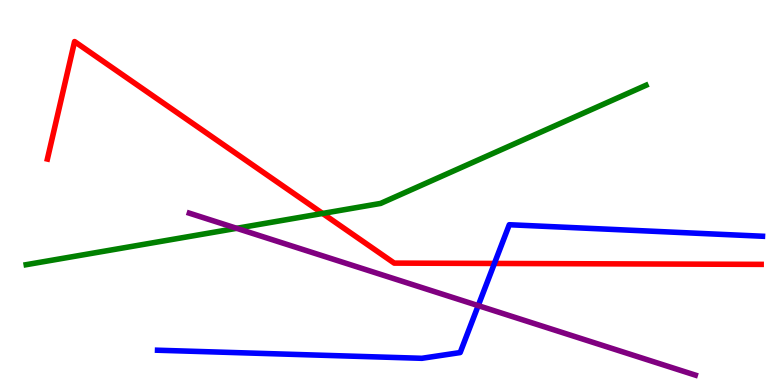[{'lines': ['blue', 'red'], 'intersections': [{'x': 6.38, 'y': 3.16}]}, {'lines': ['green', 'red'], 'intersections': [{'x': 4.16, 'y': 4.46}]}, {'lines': ['purple', 'red'], 'intersections': []}, {'lines': ['blue', 'green'], 'intersections': []}, {'lines': ['blue', 'purple'], 'intersections': [{'x': 6.17, 'y': 2.06}]}, {'lines': ['green', 'purple'], 'intersections': [{'x': 3.05, 'y': 4.07}]}]